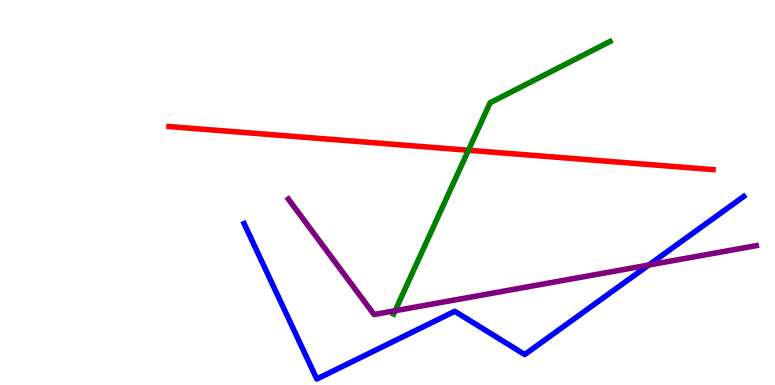[{'lines': ['blue', 'red'], 'intersections': []}, {'lines': ['green', 'red'], 'intersections': [{'x': 6.04, 'y': 6.1}]}, {'lines': ['purple', 'red'], 'intersections': []}, {'lines': ['blue', 'green'], 'intersections': []}, {'lines': ['blue', 'purple'], 'intersections': [{'x': 8.37, 'y': 3.12}]}, {'lines': ['green', 'purple'], 'intersections': [{'x': 5.1, 'y': 1.93}]}]